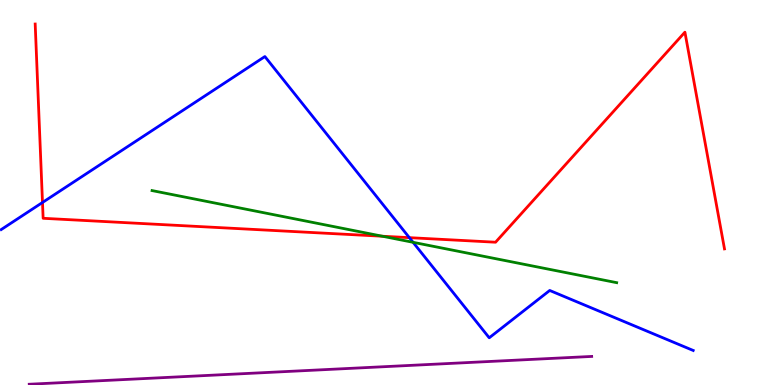[{'lines': ['blue', 'red'], 'intersections': [{'x': 0.548, 'y': 4.74}, {'x': 5.28, 'y': 3.83}]}, {'lines': ['green', 'red'], 'intersections': [{'x': 4.93, 'y': 3.86}]}, {'lines': ['purple', 'red'], 'intersections': []}, {'lines': ['blue', 'green'], 'intersections': [{'x': 5.33, 'y': 3.71}]}, {'lines': ['blue', 'purple'], 'intersections': []}, {'lines': ['green', 'purple'], 'intersections': []}]